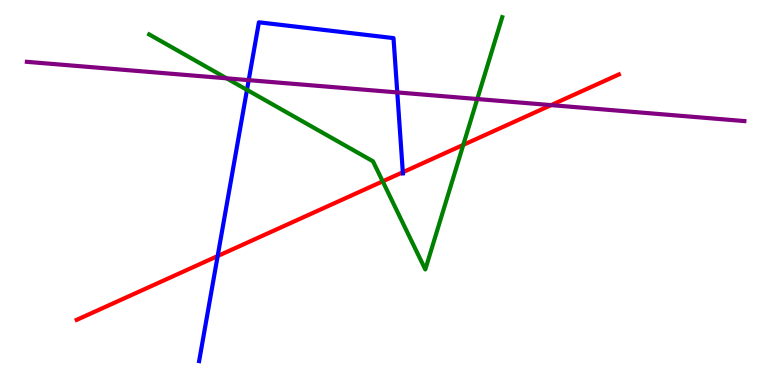[{'lines': ['blue', 'red'], 'intersections': [{'x': 2.81, 'y': 3.35}, {'x': 5.2, 'y': 5.53}]}, {'lines': ['green', 'red'], 'intersections': [{'x': 4.94, 'y': 5.29}, {'x': 5.98, 'y': 6.24}]}, {'lines': ['purple', 'red'], 'intersections': [{'x': 7.11, 'y': 7.27}]}, {'lines': ['blue', 'green'], 'intersections': [{'x': 3.19, 'y': 7.67}]}, {'lines': ['blue', 'purple'], 'intersections': [{'x': 3.21, 'y': 7.92}, {'x': 5.13, 'y': 7.6}]}, {'lines': ['green', 'purple'], 'intersections': [{'x': 2.92, 'y': 7.97}, {'x': 6.16, 'y': 7.43}]}]